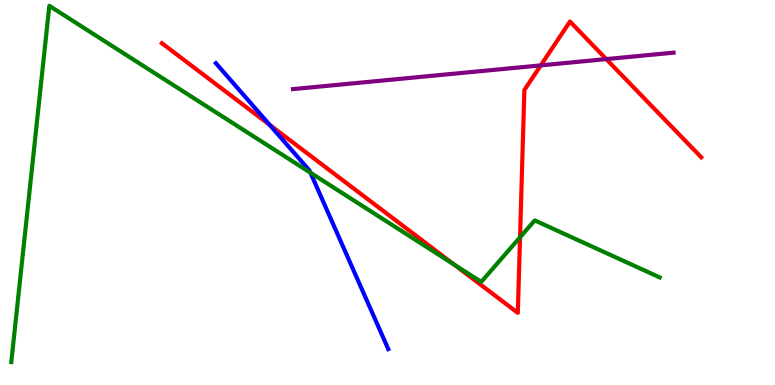[{'lines': ['blue', 'red'], 'intersections': [{'x': 3.48, 'y': 6.76}]}, {'lines': ['green', 'red'], 'intersections': [{'x': 5.86, 'y': 3.13}, {'x': 6.71, 'y': 3.84}]}, {'lines': ['purple', 'red'], 'intersections': [{'x': 6.98, 'y': 8.3}, {'x': 7.82, 'y': 8.46}]}, {'lines': ['blue', 'green'], 'intersections': [{'x': 4.01, 'y': 5.51}]}, {'lines': ['blue', 'purple'], 'intersections': []}, {'lines': ['green', 'purple'], 'intersections': []}]